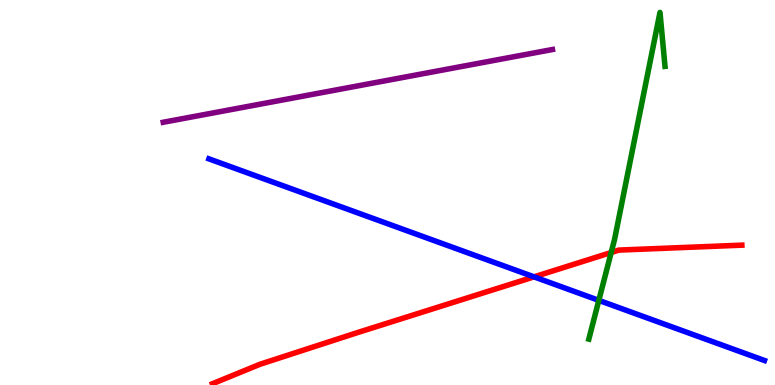[{'lines': ['blue', 'red'], 'intersections': [{'x': 6.89, 'y': 2.81}]}, {'lines': ['green', 'red'], 'intersections': [{'x': 7.89, 'y': 3.44}]}, {'lines': ['purple', 'red'], 'intersections': []}, {'lines': ['blue', 'green'], 'intersections': [{'x': 7.73, 'y': 2.2}]}, {'lines': ['blue', 'purple'], 'intersections': []}, {'lines': ['green', 'purple'], 'intersections': []}]